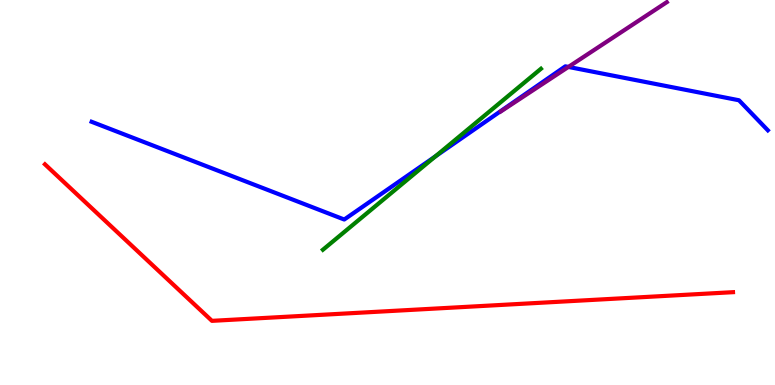[{'lines': ['blue', 'red'], 'intersections': []}, {'lines': ['green', 'red'], 'intersections': []}, {'lines': ['purple', 'red'], 'intersections': []}, {'lines': ['blue', 'green'], 'intersections': [{'x': 5.62, 'y': 5.94}]}, {'lines': ['blue', 'purple'], 'intersections': [{'x': 7.33, 'y': 8.26}]}, {'lines': ['green', 'purple'], 'intersections': []}]